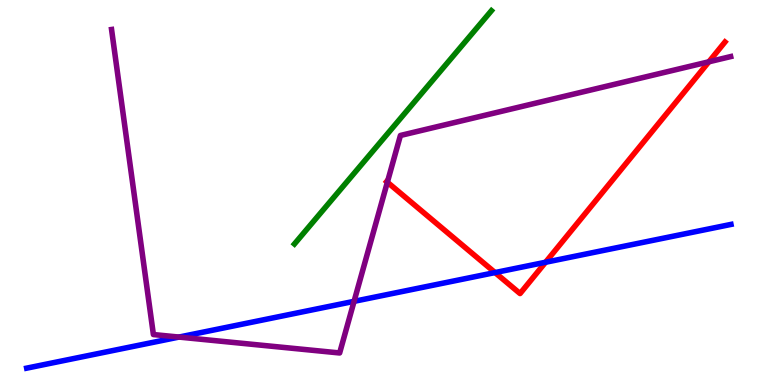[{'lines': ['blue', 'red'], 'intersections': [{'x': 6.39, 'y': 2.92}, {'x': 7.04, 'y': 3.19}]}, {'lines': ['green', 'red'], 'intersections': []}, {'lines': ['purple', 'red'], 'intersections': [{'x': 5.0, 'y': 5.27}, {'x': 9.15, 'y': 8.4}]}, {'lines': ['blue', 'green'], 'intersections': []}, {'lines': ['blue', 'purple'], 'intersections': [{'x': 2.31, 'y': 1.24}, {'x': 4.57, 'y': 2.17}]}, {'lines': ['green', 'purple'], 'intersections': []}]